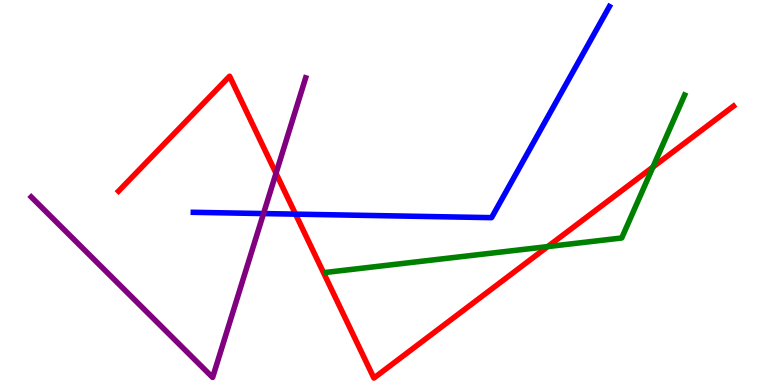[{'lines': ['blue', 'red'], 'intersections': [{'x': 3.81, 'y': 4.44}]}, {'lines': ['green', 'red'], 'intersections': [{'x': 7.07, 'y': 3.6}, {'x': 8.43, 'y': 5.66}]}, {'lines': ['purple', 'red'], 'intersections': [{'x': 3.56, 'y': 5.5}]}, {'lines': ['blue', 'green'], 'intersections': []}, {'lines': ['blue', 'purple'], 'intersections': [{'x': 3.4, 'y': 4.45}]}, {'lines': ['green', 'purple'], 'intersections': []}]